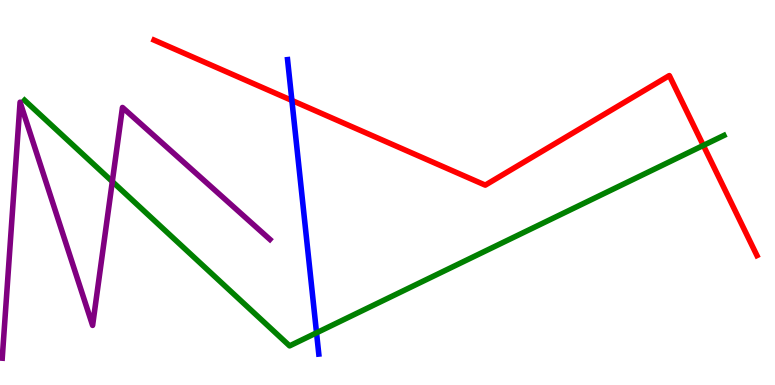[{'lines': ['blue', 'red'], 'intersections': [{'x': 3.77, 'y': 7.39}]}, {'lines': ['green', 'red'], 'intersections': [{'x': 9.08, 'y': 6.22}]}, {'lines': ['purple', 'red'], 'intersections': []}, {'lines': ['blue', 'green'], 'intersections': [{'x': 4.08, 'y': 1.36}]}, {'lines': ['blue', 'purple'], 'intersections': []}, {'lines': ['green', 'purple'], 'intersections': [{'x': 1.45, 'y': 5.28}]}]